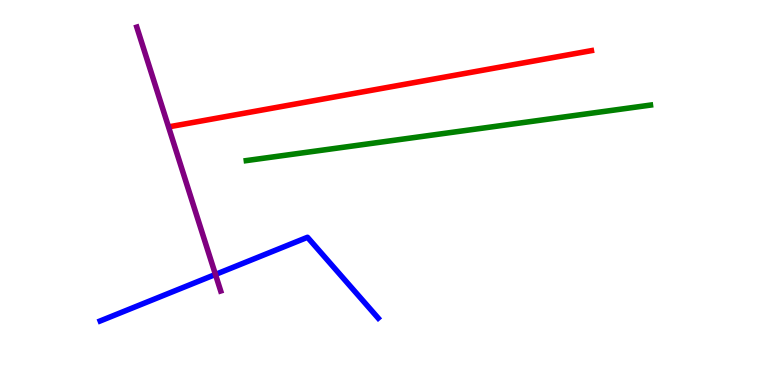[{'lines': ['blue', 'red'], 'intersections': []}, {'lines': ['green', 'red'], 'intersections': []}, {'lines': ['purple', 'red'], 'intersections': []}, {'lines': ['blue', 'green'], 'intersections': []}, {'lines': ['blue', 'purple'], 'intersections': [{'x': 2.78, 'y': 2.87}]}, {'lines': ['green', 'purple'], 'intersections': []}]